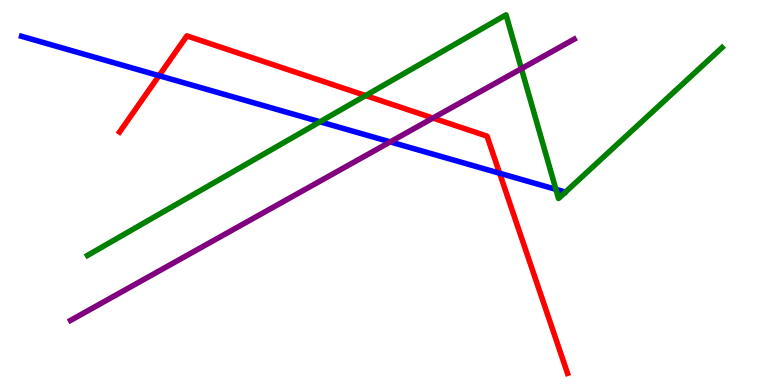[{'lines': ['blue', 'red'], 'intersections': [{'x': 2.05, 'y': 8.03}, {'x': 6.45, 'y': 5.5}]}, {'lines': ['green', 'red'], 'intersections': [{'x': 4.72, 'y': 7.52}]}, {'lines': ['purple', 'red'], 'intersections': [{'x': 5.59, 'y': 6.93}]}, {'lines': ['blue', 'green'], 'intersections': [{'x': 4.13, 'y': 6.84}, {'x': 7.17, 'y': 5.08}]}, {'lines': ['blue', 'purple'], 'intersections': [{'x': 5.04, 'y': 6.31}]}, {'lines': ['green', 'purple'], 'intersections': [{'x': 6.73, 'y': 8.22}]}]